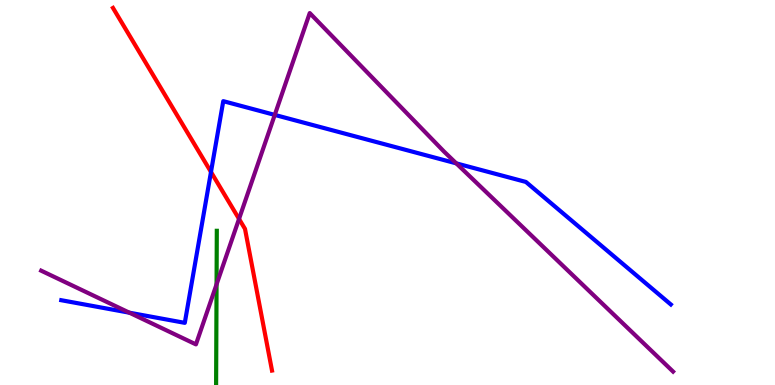[{'lines': ['blue', 'red'], 'intersections': [{'x': 2.72, 'y': 5.53}]}, {'lines': ['green', 'red'], 'intersections': []}, {'lines': ['purple', 'red'], 'intersections': [{'x': 3.08, 'y': 4.31}]}, {'lines': ['blue', 'green'], 'intersections': []}, {'lines': ['blue', 'purple'], 'intersections': [{'x': 1.67, 'y': 1.88}, {'x': 3.55, 'y': 7.02}, {'x': 5.89, 'y': 5.76}]}, {'lines': ['green', 'purple'], 'intersections': [{'x': 2.79, 'y': 2.61}]}]